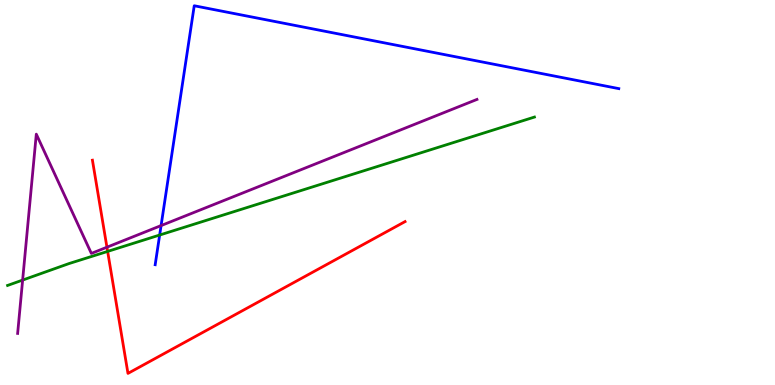[{'lines': ['blue', 'red'], 'intersections': []}, {'lines': ['green', 'red'], 'intersections': [{'x': 1.39, 'y': 3.47}]}, {'lines': ['purple', 'red'], 'intersections': [{'x': 1.38, 'y': 3.58}]}, {'lines': ['blue', 'green'], 'intersections': [{'x': 2.06, 'y': 3.9}]}, {'lines': ['blue', 'purple'], 'intersections': [{'x': 2.08, 'y': 4.14}]}, {'lines': ['green', 'purple'], 'intersections': [{'x': 0.292, 'y': 2.73}]}]